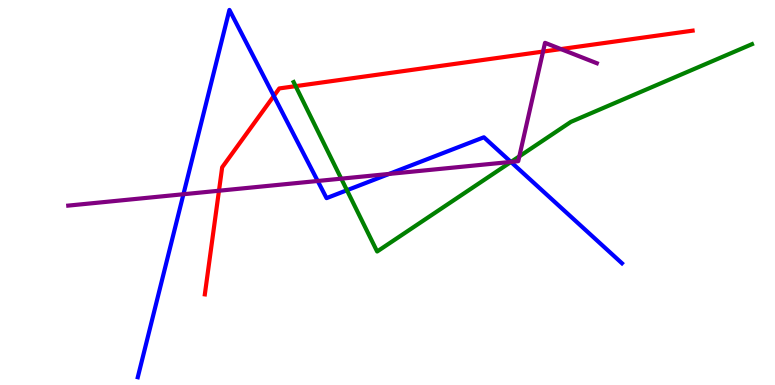[{'lines': ['blue', 'red'], 'intersections': [{'x': 3.53, 'y': 7.51}]}, {'lines': ['green', 'red'], 'intersections': [{'x': 3.81, 'y': 7.76}]}, {'lines': ['purple', 'red'], 'intersections': [{'x': 2.83, 'y': 5.05}, {'x': 7.01, 'y': 8.66}, {'x': 7.24, 'y': 8.73}]}, {'lines': ['blue', 'green'], 'intersections': [{'x': 4.48, 'y': 5.06}, {'x': 6.59, 'y': 5.79}]}, {'lines': ['blue', 'purple'], 'intersections': [{'x': 2.37, 'y': 4.95}, {'x': 4.1, 'y': 5.3}, {'x': 5.02, 'y': 5.48}, {'x': 6.59, 'y': 5.79}]}, {'lines': ['green', 'purple'], 'intersections': [{'x': 4.4, 'y': 5.36}, {'x': 6.59, 'y': 5.8}, {'x': 6.7, 'y': 5.94}]}]